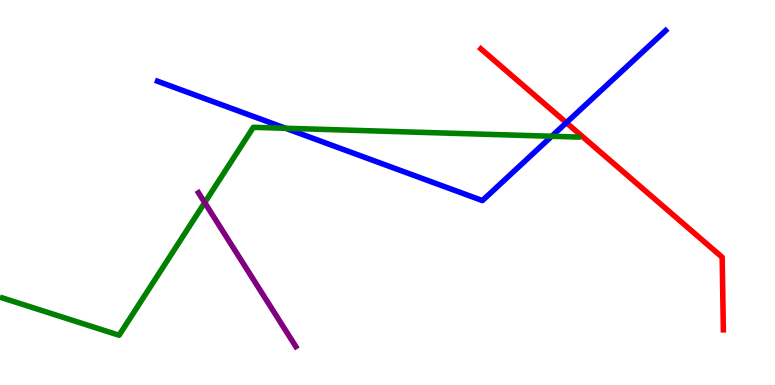[{'lines': ['blue', 'red'], 'intersections': [{'x': 7.31, 'y': 6.81}]}, {'lines': ['green', 'red'], 'intersections': []}, {'lines': ['purple', 'red'], 'intersections': []}, {'lines': ['blue', 'green'], 'intersections': [{'x': 3.69, 'y': 6.67}, {'x': 7.12, 'y': 6.46}]}, {'lines': ['blue', 'purple'], 'intersections': []}, {'lines': ['green', 'purple'], 'intersections': [{'x': 2.64, 'y': 4.74}]}]